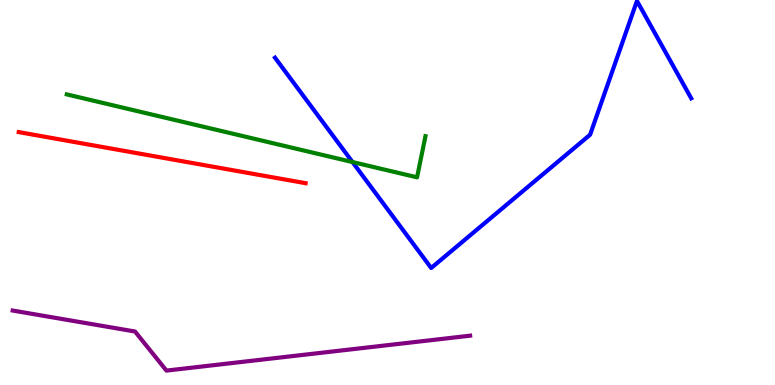[{'lines': ['blue', 'red'], 'intersections': []}, {'lines': ['green', 'red'], 'intersections': []}, {'lines': ['purple', 'red'], 'intersections': []}, {'lines': ['blue', 'green'], 'intersections': [{'x': 4.55, 'y': 5.79}]}, {'lines': ['blue', 'purple'], 'intersections': []}, {'lines': ['green', 'purple'], 'intersections': []}]